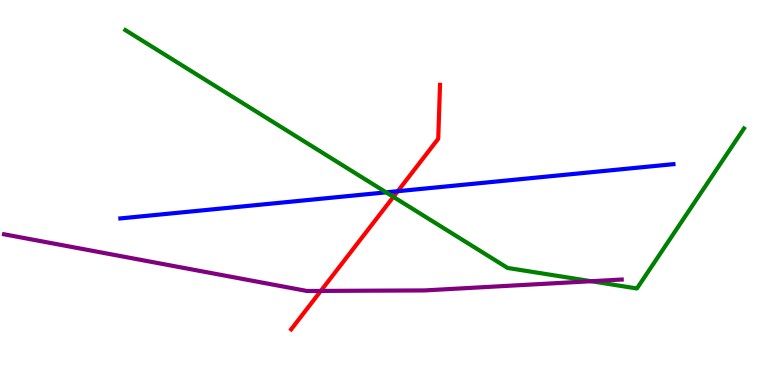[{'lines': ['blue', 'red'], 'intersections': [{'x': 5.13, 'y': 5.03}]}, {'lines': ['green', 'red'], 'intersections': [{'x': 5.08, 'y': 4.89}]}, {'lines': ['purple', 'red'], 'intersections': [{'x': 4.14, 'y': 2.44}]}, {'lines': ['blue', 'green'], 'intersections': [{'x': 4.98, 'y': 5.0}]}, {'lines': ['blue', 'purple'], 'intersections': []}, {'lines': ['green', 'purple'], 'intersections': [{'x': 7.63, 'y': 2.7}]}]